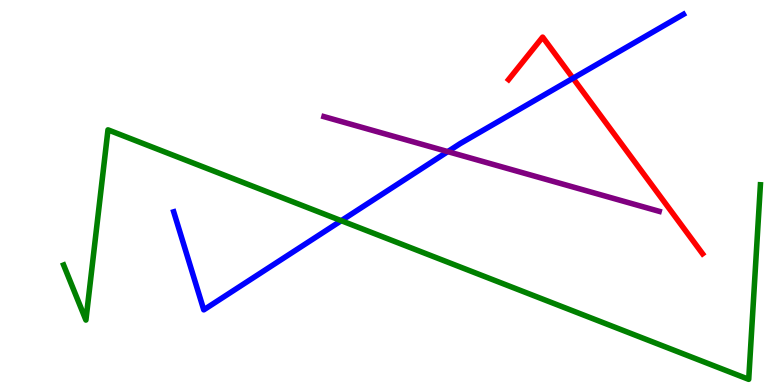[{'lines': ['blue', 'red'], 'intersections': [{'x': 7.39, 'y': 7.97}]}, {'lines': ['green', 'red'], 'intersections': []}, {'lines': ['purple', 'red'], 'intersections': []}, {'lines': ['blue', 'green'], 'intersections': [{'x': 4.4, 'y': 4.27}]}, {'lines': ['blue', 'purple'], 'intersections': [{'x': 5.78, 'y': 6.06}]}, {'lines': ['green', 'purple'], 'intersections': []}]